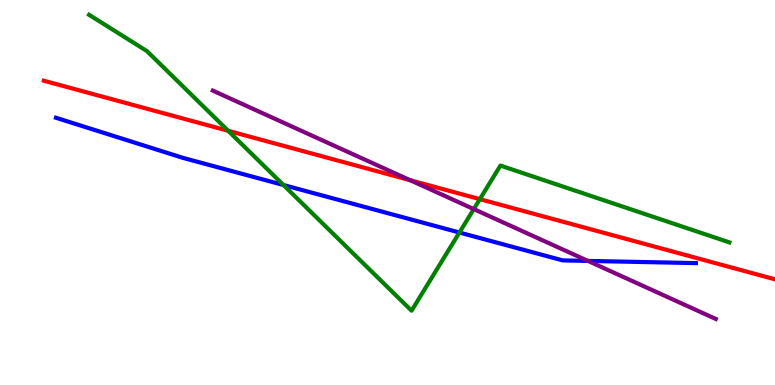[{'lines': ['blue', 'red'], 'intersections': []}, {'lines': ['green', 'red'], 'intersections': [{'x': 2.94, 'y': 6.6}, {'x': 6.19, 'y': 4.83}]}, {'lines': ['purple', 'red'], 'intersections': [{'x': 5.29, 'y': 5.32}]}, {'lines': ['blue', 'green'], 'intersections': [{'x': 3.66, 'y': 5.19}, {'x': 5.93, 'y': 3.96}]}, {'lines': ['blue', 'purple'], 'intersections': [{'x': 7.59, 'y': 3.22}]}, {'lines': ['green', 'purple'], 'intersections': [{'x': 6.11, 'y': 4.57}]}]